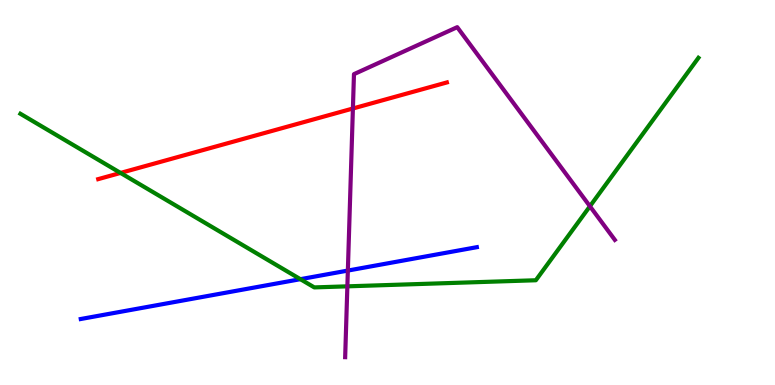[{'lines': ['blue', 'red'], 'intersections': []}, {'lines': ['green', 'red'], 'intersections': [{'x': 1.56, 'y': 5.51}]}, {'lines': ['purple', 'red'], 'intersections': [{'x': 4.55, 'y': 7.18}]}, {'lines': ['blue', 'green'], 'intersections': [{'x': 3.88, 'y': 2.75}]}, {'lines': ['blue', 'purple'], 'intersections': [{'x': 4.49, 'y': 2.97}]}, {'lines': ['green', 'purple'], 'intersections': [{'x': 4.48, 'y': 2.56}, {'x': 7.61, 'y': 4.64}]}]